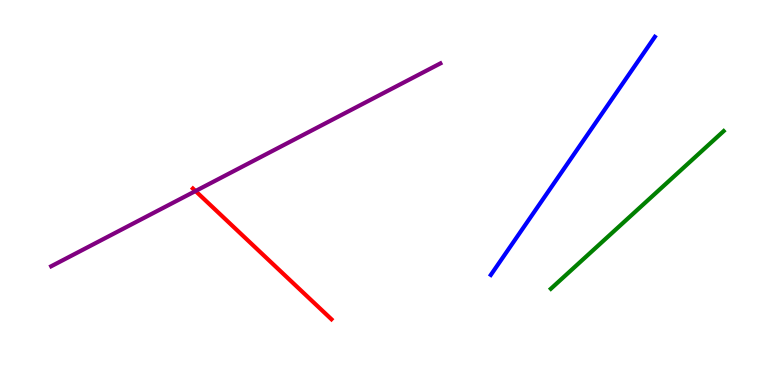[{'lines': ['blue', 'red'], 'intersections': []}, {'lines': ['green', 'red'], 'intersections': []}, {'lines': ['purple', 'red'], 'intersections': [{'x': 2.52, 'y': 5.04}]}, {'lines': ['blue', 'green'], 'intersections': []}, {'lines': ['blue', 'purple'], 'intersections': []}, {'lines': ['green', 'purple'], 'intersections': []}]